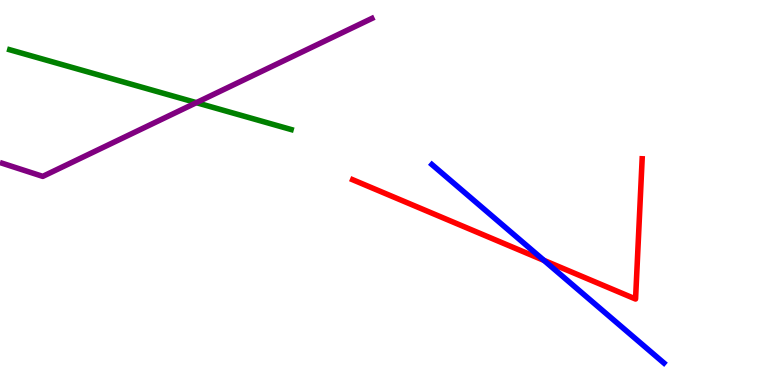[{'lines': ['blue', 'red'], 'intersections': [{'x': 7.02, 'y': 3.24}]}, {'lines': ['green', 'red'], 'intersections': []}, {'lines': ['purple', 'red'], 'intersections': []}, {'lines': ['blue', 'green'], 'intersections': []}, {'lines': ['blue', 'purple'], 'intersections': []}, {'lines': ['green', 'purple'], 'intersections': [{'x': 2.53, 'y': 7.33}]}]